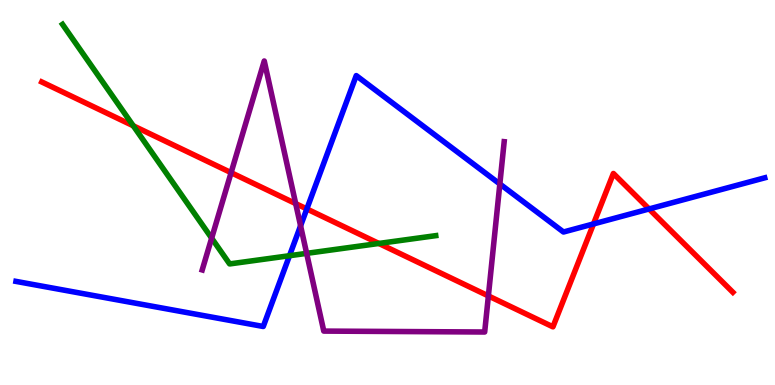[{'lines': ['blue', 'red'], 'intersections': [{'x': 3.96, 'y': 4.57}, {'x': 7.66, 'y': 4.18}, {'x': 8.38, 'y': 4.57}]}, {'lines': ['green', 'red'], 'intersections': [{'x': 1.72, 'y': 6.73}, {'x': 4.89, 'y': 3.68}]}, {'lines': ['purple', 'red'], 'intersections': [{'x': 2.98, 'y': 5.52}, {'x': 3.82, 'y': 4.71}, {'x': 6.3, 'y': 2.31}]}, {'lines': ['blue', 'green'], 'intersections': [{'x': 3.74, 'y': 3.36}]}, {'lines': ['blue', 'purple'], 'intersections': [{'x': 3.88, 'y': 4.14}, {'x': 6.45, 'y': 5.22}]}, {'lines': ['green', 'purple'], 'intersections': [{'x': 2.73, 'y': 3.81}, {'x': 3.96, 'y': 3.42}]}]